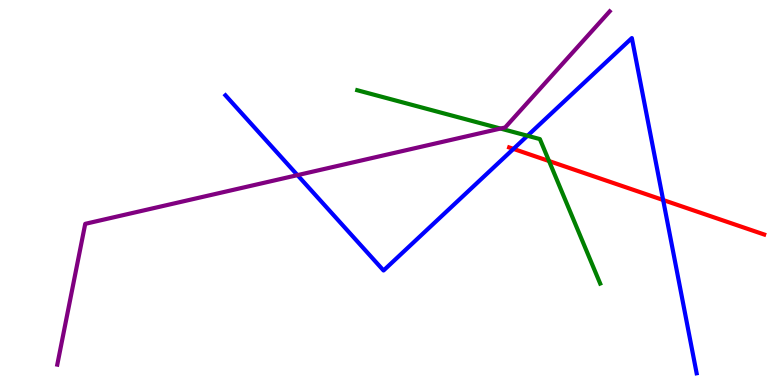[{'lines': ['blue', 'red'], 'intersections': [{'x': 6.63, 'y': 6.13}, {'x': 8.56, 'y': 4.81}]}, {'lines': ['green', 'red'], 'intersections': [{'x': 7.08, 'y': 5.82}]}, {'lines': ['purple', 'red'], 'intersections': []}, {'lines': ['blue', 'green'], 'intersections': [{'x': 6.81, 'y': 6.47}]}, {'lines': ['blue', 'purple'], 'intersections': [{'x': 3.84, 'y': 5.45}]}, {'lines': ['green', 'purple'], 'intersections': [{'x': 6.46, 'y': 6.66}]}]